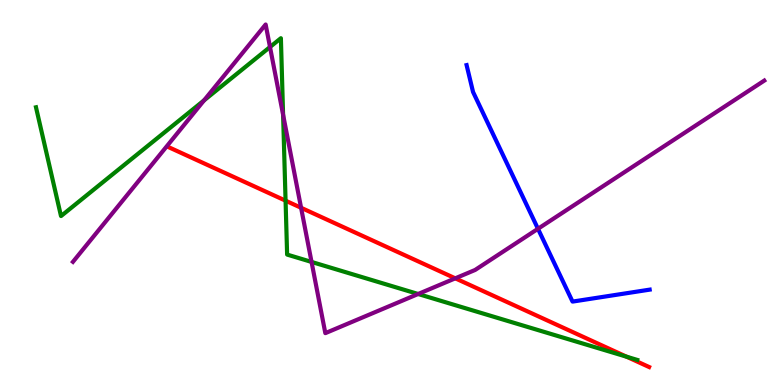[{'lines': ['blue', 'red'], 'intersections': []}, {'lines': ['green', 'red'], 'intersections': [{'x': 3.68, 'y': 4.79}, {'x': 8.08, 'y': 0.735}]}, {'lines': ['purple', 'red'], 'intersections': [{'x': 3.88, 'y': 4.6}, {'x': 5.87, 'y': 2.77}]}, {'lines': ['blue', 'green'], 'intersections': []}, {'lines': ['blue', 'purple'], 'intersections': [{'x': 6.94, 'y': 4.06}]}, {'lines': ['green', 'purple'], 'intersections': [{'x': 2.63, 'y': 7.39}, {'x': 3.48, 'y': 8.78}, {'x': 3.65, 'y': 7.02}, {'x': 4.02, 'y': 3.2}, {'x': 5.4, 'y': 2.36}]}]